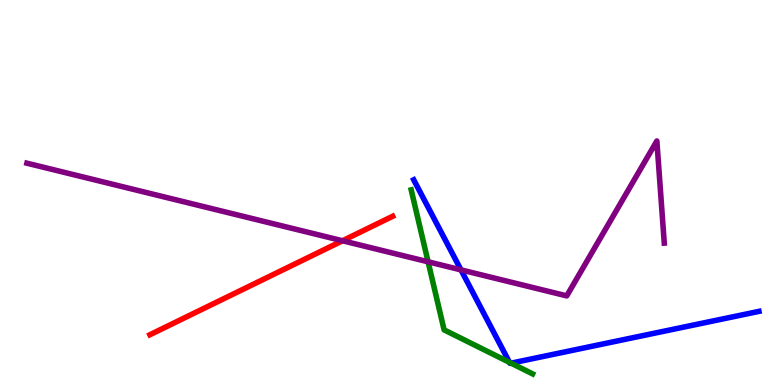[{'lines': ['blue', 'red'], 'intersections': []}, {'lines': ['green', 'red'], 'intersections': []}, {'lines': ['purple', 'red'], 'intersections': [{'x': 4.42, 'y': 3.75}]}, {'lines': ['blue', 'green'], 'intersections': [{'x': 6.57, 'y': 0.587}, {'x': 6.59, 'y': 0.567}]}, {'lines': ['blue', 'purple'], 'intersections': [{'x': 5.95, 'y': 2.99}]}, {'lines': ['green', 'purple'], 'intersections': [{'x': 5.52, 'y': 3.2}]}]